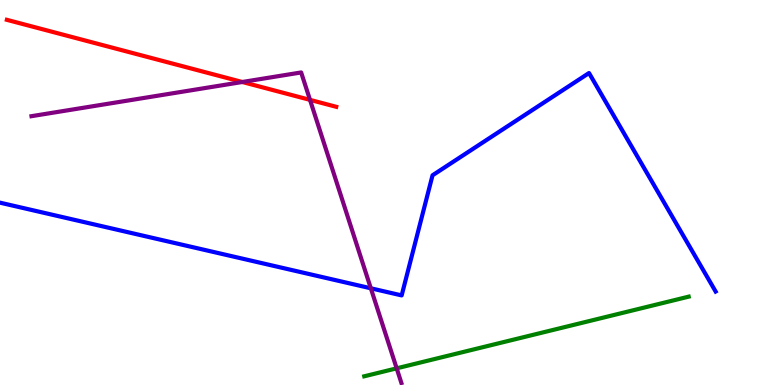[{'lines': ['blue', 'red'], 'intersections': []}, {'lines': ['green', 'red'], 'intersections': []}, {'lines': ['purple', 'red'], 'intersections': [{'x': 3.13, 'y': 7.87}, {'x': 4.0, 'y': 7.41}]}, {'lines': ['blue', 'green'], 'intersections': []}, {'lines': ['blue', 'purple'], 'intersections': [{'x': 4.78, 'y': 2.51}]}, {'lines': ['green', 'purple'], 'intersections': [{'x': 5.12, 'y': 0.433}]}]